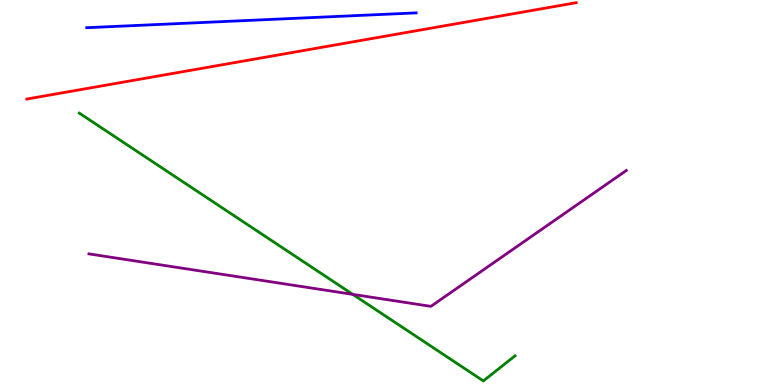[{'lines': ['blue', 'red'], 'intersections': []}, {'lines': ['green', 'red'], 'intersections': []}, {'lines': ['purple', 'red'], 'intersections': []}, {'lines': ['blue', 'green'], 'intersections': []}, {'lines': ['blue', 'purple'], 'intersections': []}, {'lines': ['green', 'purple'], 'intersections': [{'x': 4.55, 'y': 2.35}]}]